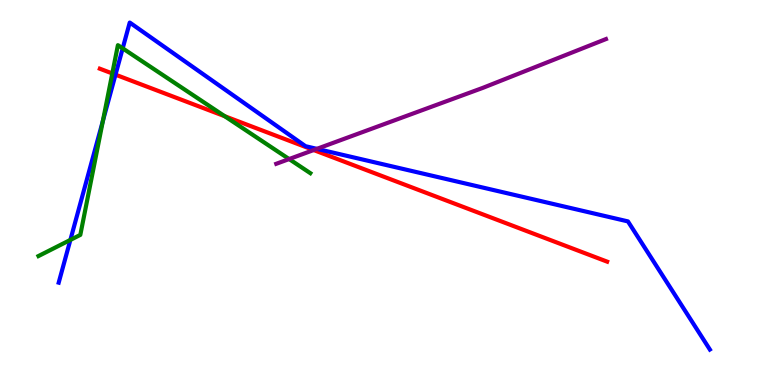[{'lines': ['blue', 'red'], 'intersections': [{'x': 1.49, 'y': 8.06}]}, {'lines': ['green', 'red'], 'intersections': [{'x': 1.45, 'y': 8.09}, {'x': 2.9, 'y': 6.98}]}, {'lines': ['purple', 'red'], 'intersections': [{'x': 4.05, 'y': 6.1}]}, {'lines': ['blue', 'green'], 'intersections': [{'x': 0.908, 'y': 3.77}, {'x': 1.33, 'y': 6.87}, {'x': 1.58, 'y': 8.74}]}, {'lines': ['blue', 'purple'], 'intersections': [{'x': 4.09, 'y': 6.13}]}, {'lines': ['green', 'purple'], 'intersections': [{'x': 3.73, 'y': 5.87}]}]